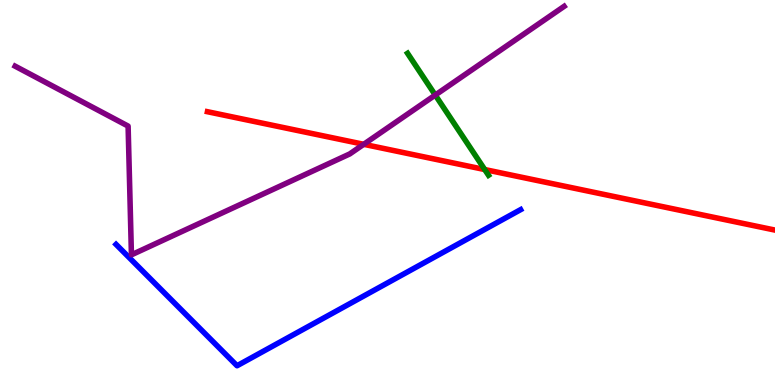[{'lines': ['blue', 'red'], 'intersections': []}, {'lines': ['green', 'red'], 'intersections': [{'x': 6.25, 'y': 5.6}]}, {'lines': ['purple', 'red'], 'intersections': [{'x': 4.69, 'y': 6.25}]}, {'lines': ['blue', 'green'], 'intersections': []}, {'lines': ['blue', 'purple'], 'intersections': []}, {'lines': ['green', 'purple'], 'intersections': [{'x': 5.62, 'y': 7.53}]}]